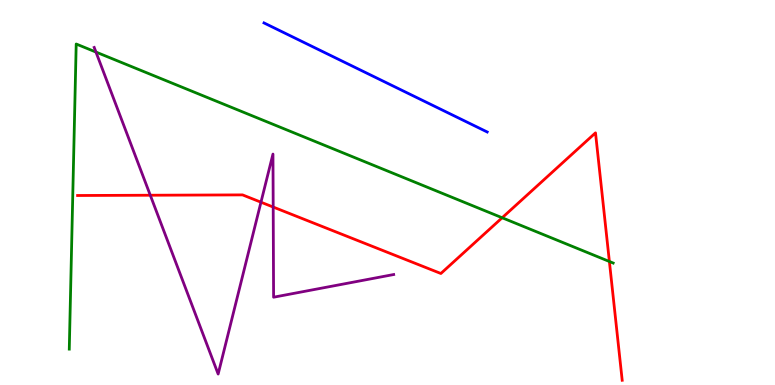[{'lines': ['blue', 'red'], 'intersections': []}, {'lines': ['green', 'red'], 'intersections': [{'x': 6.48, 'y': 4.34}, {'x': 7.86, 'y': 3.21}]}, {'lines': ['purple', 'red'], 'intersections': [{'x': 1.94, 'y': 4.93}, {'x': 3.37, 'y': 4.75}, {'x': 3.53, 'y': 4.62}]}, {'lines': ['blue', 'green'], 'intersections': []}, {'lines': ['blue', 'purple'], 'intersections': []}, {'lines': ['green', 'purple'], 'intersections': [{'x': 1.24, 'y': 8.65}]}]